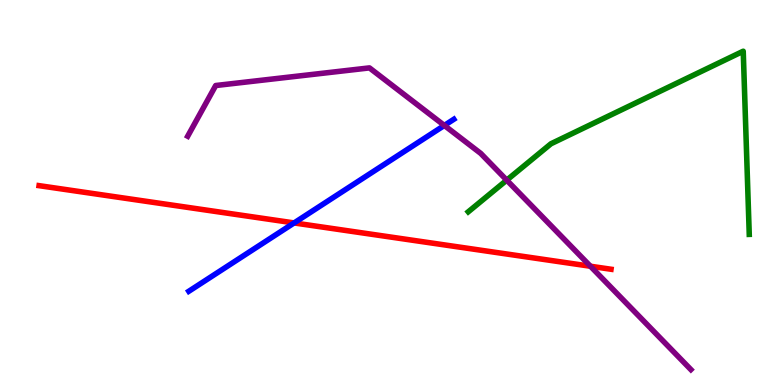[{'lines': ['blue', 'red'], 'intersections': [{'x': 3.79, 'y': 4.21}]}, {'lines': ['green', 'red'], 'intersections': []}, {'lines': ['purple', 'red'], 'intersections': [{'x': 7.62, 'y': 3.08}]}, {'lines': ['blue', 'green'], 'intersections': []}, {'lines': ['blue', 'purple'], 'intersections': [{'x': 5.73, 'y': 6.74}]}, {'lines': ['green', 'purple'], 'intersections': [{'x': 6.54, 'y': 5.32}]}]